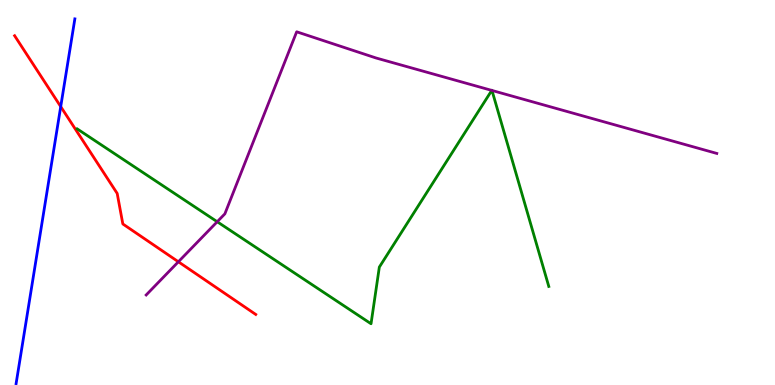[{'lines': ['blue', 'red'], 'intersections': [{'x': 0.784, 'y': 7.23}]}, {'lines': ['green', 'red'], 'intersections': []}, {'lines': ['purple', 'red'], 'intersections': [{'x': 2.3, 'y': 3.2}]}, {'lines': ['blue', 'green'], 'intersections': []}, {'lines': ['blue', 'purple'], 'intersections': []}, {'lines': ['green', 'purple'], 'intersections': [{'x': 2.8, 'y': 4.24}, {'x': 6.35, 'y': 7.65}, {'x': 6.35, 'y': 7.65}]}]